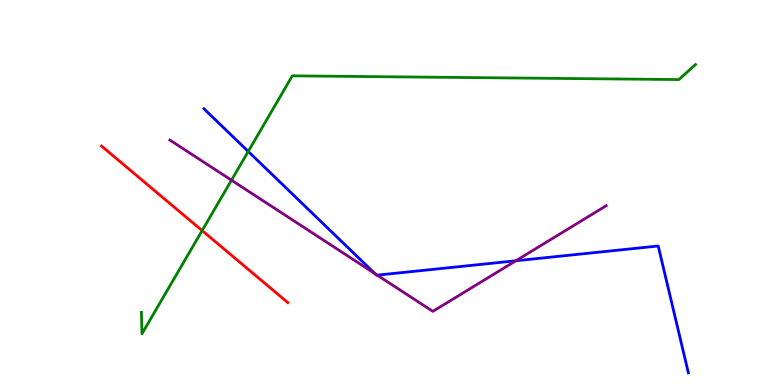[{'lines': ['blue', 'red'], 'intersections': []}, {'lines': ['green', 'red'], 'intersections': [{'x': 2.61, 'y': 4.01}]}, {'lines': ['purple', 'red'], 'intersections': []}, {'lines': ['blue', 'green'], 'intersections': [{'x': 3.2, 'y': 6.07}]}, {'lines': ['blue', 'purple'], 'intersections': [{'x': 4.84, 'y': 2.89}, {'x': 4.87, 'y': 2.85}, {'x': 6.66, 'y': 3.23}]}, {'lines': ['green', 'purple'], 'intersections': [{'x': 2.99, 'y': 5.32}]}]